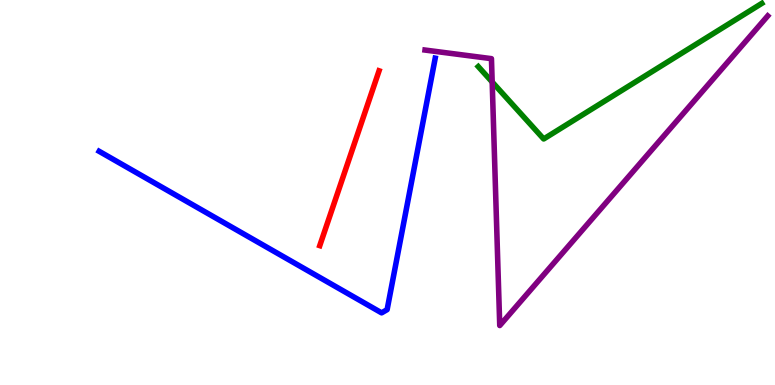[{'lines': ['blue', 'red'], 'intersections': []}, {'lines': ['green', 'red'], 'intersections': []}, {'lines': ['purple', 'red'], 'intersections': []}, {'lines': ['blue', 'green'], 'intersections': []}, {'lines': ['blue', 'purple'], 'intersections': []}, {'lines': ['green', 'purple'], 'intersections': [{'x': 6.35, 'y': 7.87}]}]